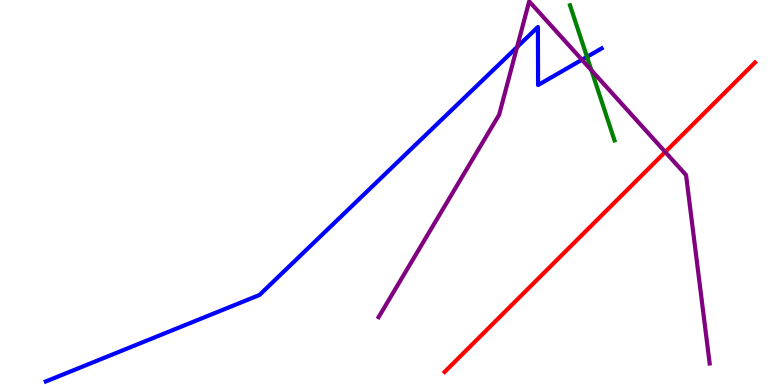[{'lines': ['blue', 'red'], 'intersections': []}, {'lines': ['green', 'red'], 'intersections': []}, {'lines': ['purple', 'red'], 'intersections': [{'x': 8.58, 'y': 6.05}]}, {'lines': ['blue', 'green'], 'intersections': [{'x': 7.57, 'y': 8.52}]}, {'lines': ['blue', 'purple'], 'intersections': [{'x': 6.67, 'y': 8.78}, {'x': 7.51, 'y': 8.45}]}, {'lines': ['green', 'purple'], 'intersections': [{'x': 7.63, 'y': 8.18}]}]